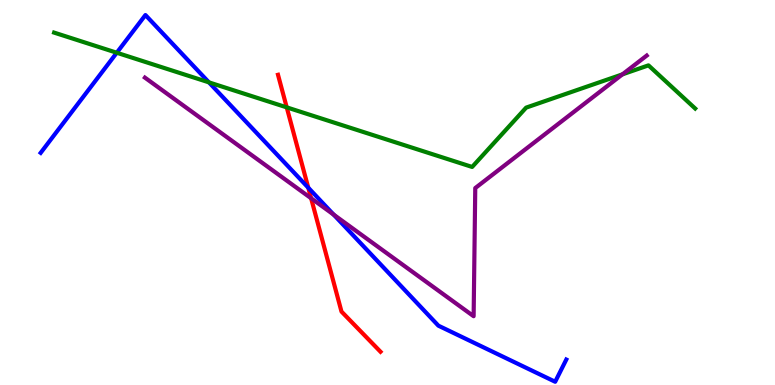[{'lines': ['blue', 'red'], 'intersections': [{'x': 3.98, 'y': 5.12}]}, {'lines': ['green', 'red'], 'intersections': [{'x': 3.7, 'y': 7.21}]}, {'lines': ['purple', 'red'], 'intersections': [{'x': 4.01, 'y': 4.85}]}, {'lines': ['blue', 'green'], 'intersections': [{'x': 1.51, 'y': 8.63}, {'x': 2.7, 'y': 7.86}]}, {'lines': ['blue', 'purple'], 'intersections': [{'x': 4.31, 'y': 4.43}]}, {'lines': ['green', 'purple'], 'intersections': [{'x': 8.03, 'y': 8.07}]}]